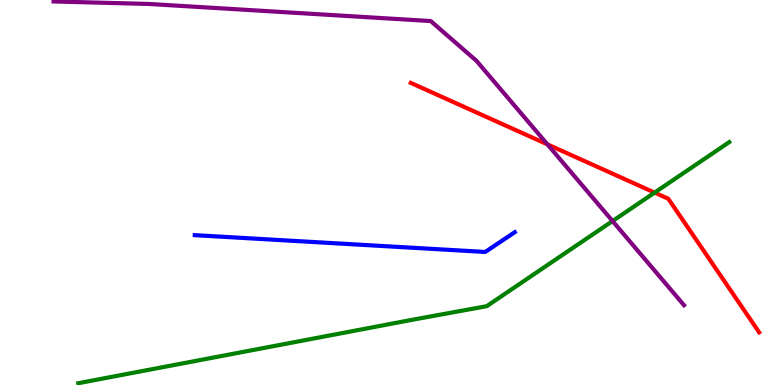[{'lines': ['blue', 'red'], 'intersections': []}, {'lines': ['green', 'red'], 'intersections': [{'x': 8.45, 'y': 5.0}]}, {'lines': ['purple', 'red'], 'intersections': [{'x': 7.06, 'y': 6.25}]}, {'lines': ['blue', 'green'], 'intersections': []}, {'lines': ['blue', 'purple'], 'intersections': []}, {'lines': ['green', 'purple'], 'intersections': [{'x': 7.9, 'y': 4.26}]}]